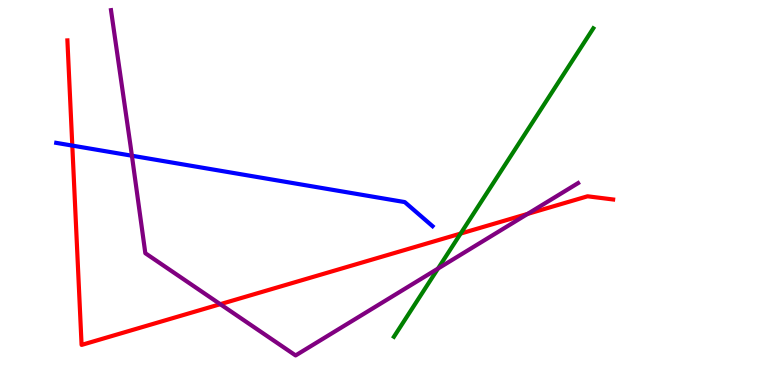[{'lines': ['blue', 'red'], 'intersections': [{'x': 0.933, 'y': 6.22}]}, {'lines': ['green', 'red'], 'intersections': [{'x': 5.94, 'y': 3.93}]}, {'lines': ['purple', 'red'], 'intersections': [{'x': 2.84, 'y': 2.1}, {'x': 6.81, 'y': 4.44}]}, {'lines': ['blue', 'green'], 'intersections': []}, {'lines': ['blue', 'purple'], 'intersections': [{'x': 1.7, 'y': 5.96}]}, {'lines': ['green', 'purple'], 'intersections': [{'x': 5.65, 'y': 3.02}]}]